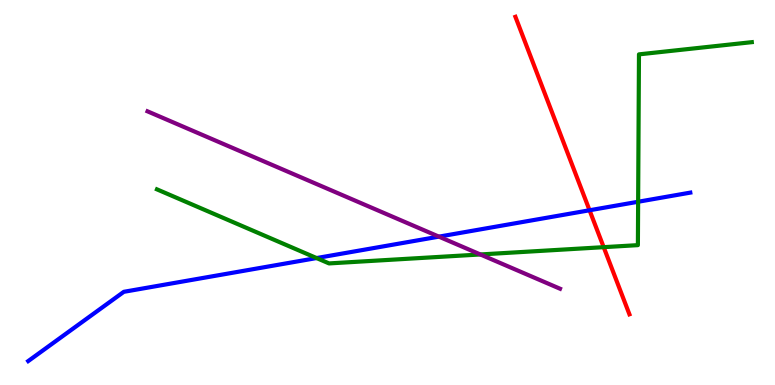[{'lines': ['blue', 'red'], 'intersections': [{'x': 7.61, 'y': 4.54}]}, {'lines': ['green', 'red'], 'intersections': [{'x': 7.79, 'y': 3.58}]}, {'lines': ['purple', 'red'], 'intersections': []}, {'lines': ['blue', 'green'], 'intersections': [{'x': 4.09, 'y': 3.3}, {'x': 8.23, 'y': 4.76}]}, {'lines': ['blue', 'purple'], 'intersections': [{'x': 5.66, 'y': 3.85}]}, {'lines': ['green', 'purple'], 'intersections': [{'x': 6.2, 'y': 3.39}]}]